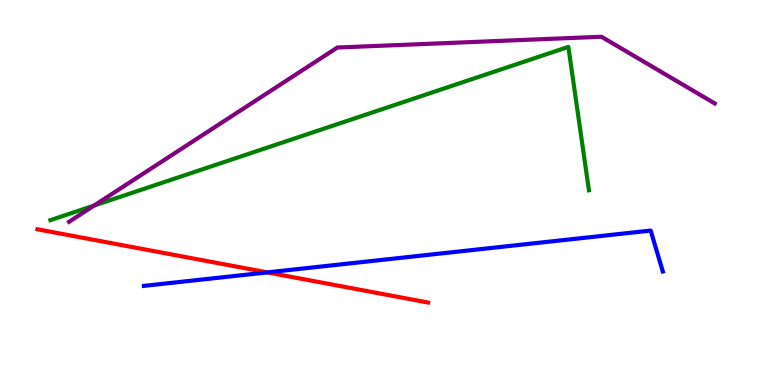[{'lines': ['blue', 'red'], 'intersections': [{'x': 3.45, 'y': 2.92}]}, {'lines': ['green', 'red'], 'intersections': []}, {'lines': ['purple', 'red'], 'intersections': []}, {'lines': ['blue', 'green'], 'intersections': []}, {'lines': ['blue', 'purple'], 'intersections': []}, {'lines': ['green', 'purple'], 'intersections': [{'x': 1.21, 'y': 4.66}]}]